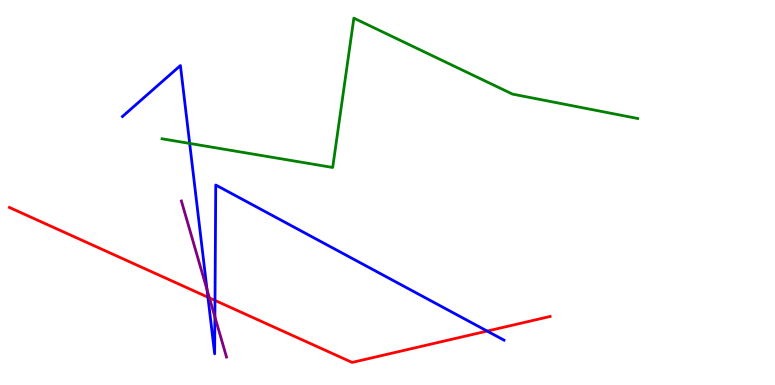[{'lines': ['blue', 'red'], 'intersections': [{'x': 2.68, 'y': 2.28}, {'x': 2.77, 'y': 2.2}, {'x': 6.29, 'y': 1.4}]}, {'lines': ['green', 'red'], 'intersections': []}, {'lines': ['purple', 'red'], 'intersections': [{'x': 2.7, 'y': 2.26}]}, {'lines': ['blue', 'green'], 'intersections': [{'x': 2.45, 'y': 6.27}]}, {'lines': ['blue', 'purple'], 'intersections': [{'x': 2.67, 'y': 2.48}, {'x': 2.77, 'y': 1.77}]}, {'lines': ['green', 'purple'], 'intersections': []}]